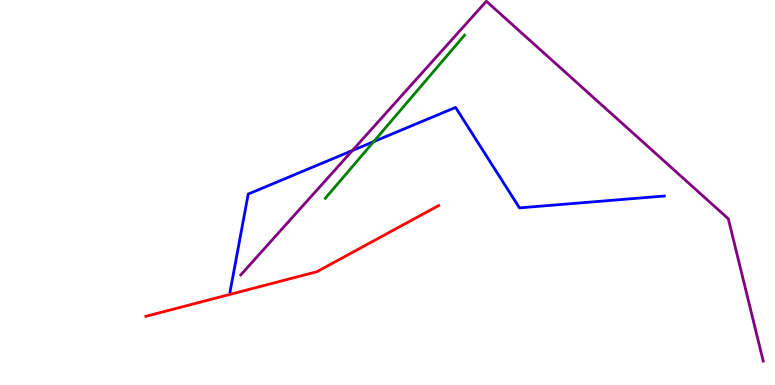[{'lines': ['blue', 'red'], 'intersections': []}, {'lines': ['green', 'red'], 'intersections': []}, {'lines': ['purple', 'red'], 'intersections': []}, {'lines': ['blue', 'green'], 'intersections': [{'x': 4.82, 'y': 6.32}]}, {'lines': ['blue', 'purple'], 'intersections': [{'x': 4.55, 'y': 6.09}]}, {'lines': ['green', 'purple'], 'intersections': []}]